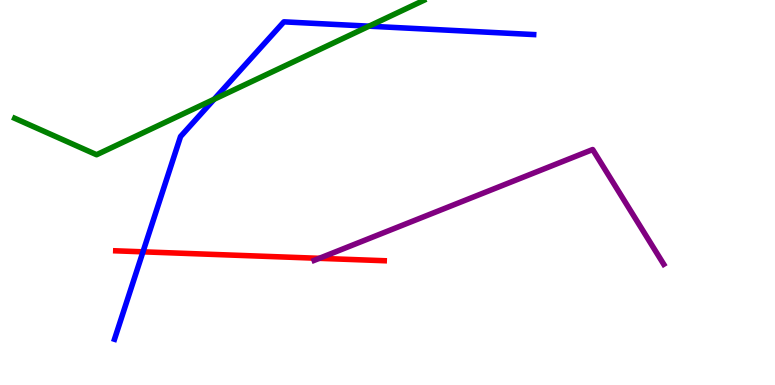[{'lines': ['blue', 'red'], 'intersections': [{'x': 1.84, 'y': 3.46}]}, {'lines': ['green', 'red'], 'intersections': []}, {'lines': ['purple', 'red'], 'intersections': [{'x': 4.12, 'y': 3.29}]}, {'lines': ['blue', 'green'], 'intersections': [{'x': 2.76, 'y': 7.42}, {'x': 4.76, 'y': 9.32}]}, {'lines': ['blue', 'purple'], 'intersections': []}, {'lines': ['green', 'purple'], 'intersections': []}]